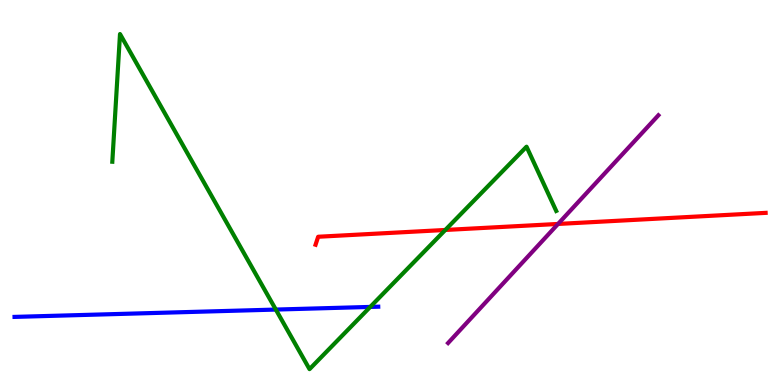[{'lines': ['blue', 'red'], 'intersections': []}, {'lines': ['green', 'red'], 'intersections': [{'x': 5.75, 'y': 4.03}]}, {'lines': ['purple', 'red'], 'intersections': [{'x': 7.2, 'y': 4.18}]}, {'lines': ['blue', 'green'], 'intersections': [{'x': 3.56, 'y': 1.96}, {'x': 4.78, 'y': 2.03}]}, {'lines': ['blue', 'purple'], 'intersections': []}, {'lines': ['green', 'purple'], 'intersections': []}]